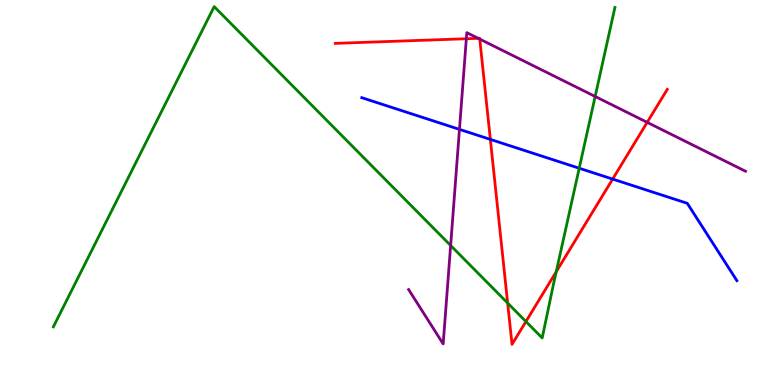[{'lines': ['blue', 'red'], 'intersections': [{'x': 6.33, 'y': 6.38}, {'x': 7.91, 'y': 5.35}]}, {'lines': ['green', 'red'], 'intersections': [{'x': 6.55, 'y': 2.13}, {'x': 6.79, 'y': 1.65}, {'x': 7.18, 'y': 2.94}]}, {'lines': ['purple', 'red'], 'intersections': [{'x': 6.02, 'y': 8.99}, {'x': 6.17, 'y': 9.0}, {'x': 6.19, 'y': 8.98}, {'x': 8.35, 'y': 6.82}]}, {'lines': ['blue', 'green'], 'intersections': [{'x': 7.47, 'y': 5.63}]}, {'lines': ['blue', 'purple'], 'intersections': [{'x': 5.93, 'y': 6.64}]}, {'lines': ['green', 'purple'], 'intersections': [{'x': 5.81, 'y': 3.62}, {'x': 7.68, 'y': 7.49}]}]